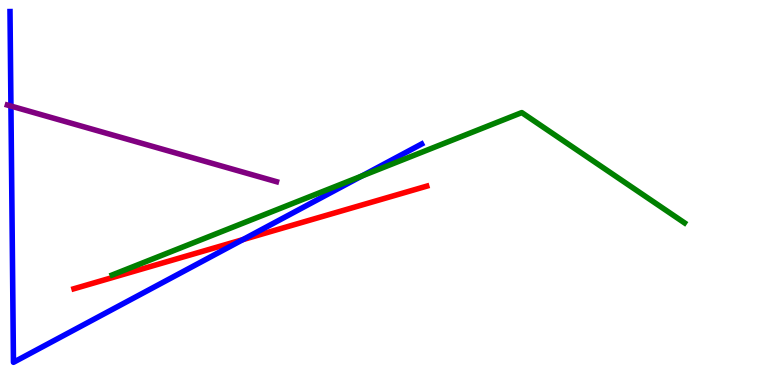[{'lines': ['blue', 'red'], 'intersections': [{'x': 3.13, 'y': 3.78}]}, {'lines': ['green', 'red'], 'intersections': []}, {'lines': ['purple', 'red'], 'intersections': []}, {'lines': ['blue', 'green'], 'intersections': [{'x': 4.67, 'y': 5.43}]}, {'lines': ['blue', 'purple'], 'intersections': [{'x': 0.141, 'y': 7.25}]}, {'lines': ['green', 'purple'], 'intersections': []}]